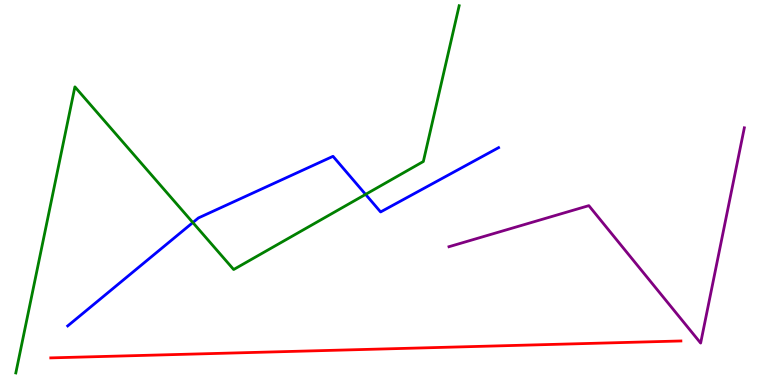[{'lines': ['blue', 'red'], 'intersections': []}, {'lines': ['green', 'red'], 'intersections': []}, {'lines': ['purple', 'red'], 'intersections': []}, {'lines': ['blue', 'green'], 'intersections': [{'x': 2.49, 'y': 4.22}, {'x': 4.72, 'y': 4.95}]}, {'lines': ['blue', 'purple'], 'intersections': []}, {'lines': ['green', 'purple'], 'intersections': []}]